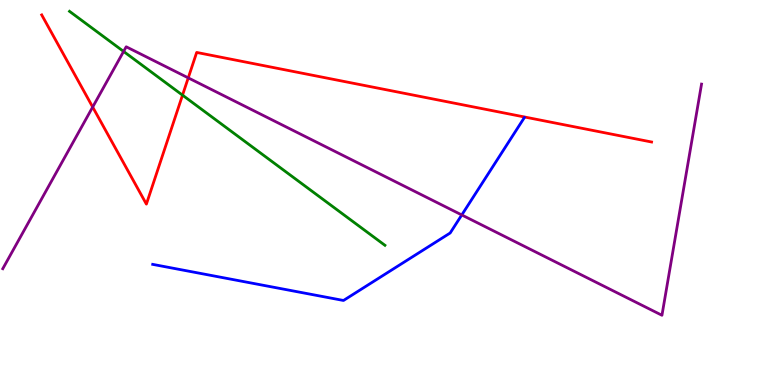[{'lines': ['blue', 'red'], 'intersections': []}, {'lines': ['green', 'red'], 'intersections': [{'x': 2.36, 'y': 7.53}]}, {'lines': ['purple', 'red'], 'intersections': [{'x': 1.2, 'y': 7.22}, {'x': 2.43, 'y': 7.98}]}, {'lines': ['blue', 'green'], 'intersections': []}, {'lines': ['blue', 'purple'], 'intersections': [{'x': 5.96, 'y': 4.42}]}, {'lines': ['green', 'purple'], 'intersections': [{'x': 1.59, 'y': 8.66}]}]